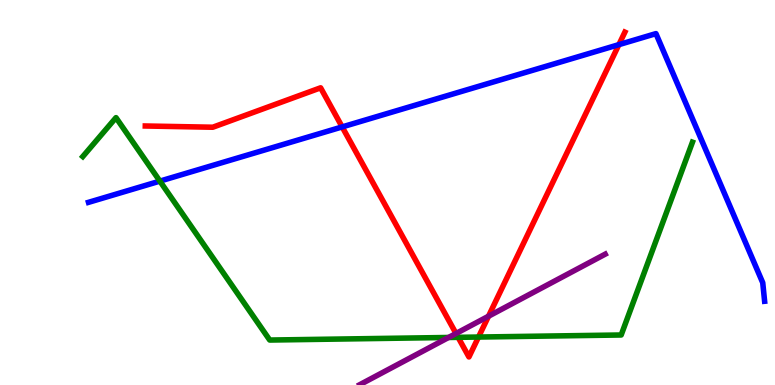[{'lines': ['blue', 'red'], 'intersections': [{'x': 4.42, 'y': 6.7}, {'x': 7.99, 'y': 8.84}]}, {'lines': ['green', 'red'], 'intersections': [{'x': 5.91, 'y': 1.24}, {'x': 6.17, 'y': 1.25}]}, {'lines': ['purple', 'red'], 'intersections': [{'x': 5.88, 'y': 1.34}, {'x': 6.3, 'y': 1.79}]}, {'lines': ['blue', 'green'], 'intersections': [{'x': 2.06, 'y': 5.3}]}, {'lines': ['blue', 'purple'], 'intersections': []}, {'lines': ['green', 'purple'], 'intersections': [{'x': 5.79, 'y': 1.23}]}]